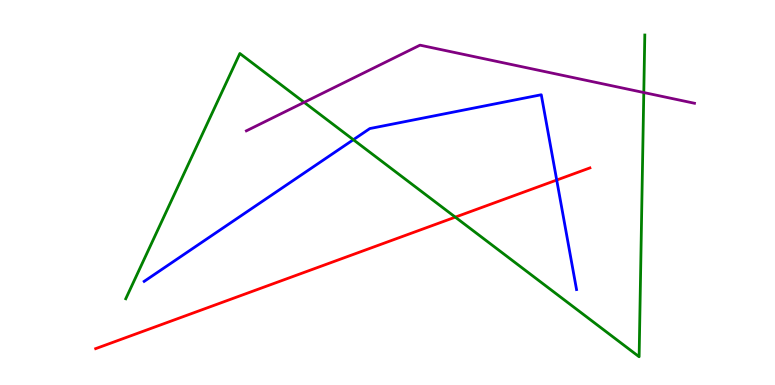[{'lines': ['blue', 'red'], 'intersections': [{'x': 7.18, 'y': 5.32}]}, {'lines': ['green', 'red'], 'intersections': [{'x': 5.87, 'y': 4.36}]}, {'lines': ['purple', 'red'], 'intersections': []}, {'lines': ['blue', 'green'], 'intersections': [{'x': 4.56, 'y': 6.37}]}, {'lines': ['blue', 'purple'], 'intersections': []}, {'lines': ['green', 'purple'], 'intersections': [{'x': 3.92, 'y': 7.34}, {'x': 8.31, 'y': 7.6}]}]